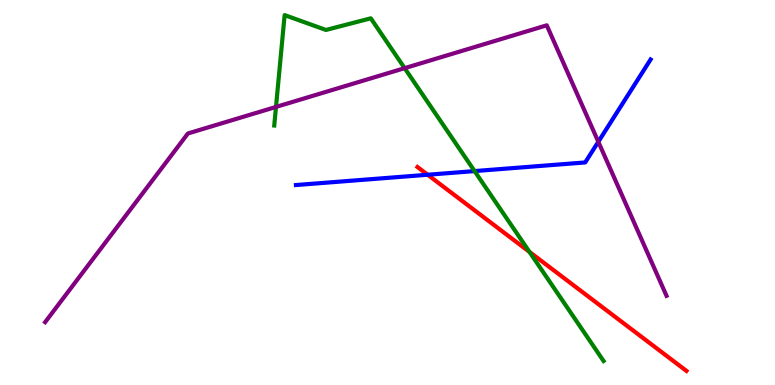[{'lines': ['blue', 'red'], 'intersections': [{'x': 5.52, 'y': 5.46}]}, {'lines': ['green', 'red'], 'intersections': [{'x': 6.83, 'y': 3.46}]}, {'lines': ['purple', 'red'], 'intersections': []}, {'lines': ['blue', 'green'], 'intersections': [{'x': 6.12, 'y': 5.56}]}, {'lines': ['blue', 'purple'], 'intersections': [{'x': 7.72, 'y': 6.32}]}, {'lines': ['green', 'purple'], 'intersections': [{'x': 3.56, 'y': 7.22}, {'x': 5.22, 'y': 8.23}]}]